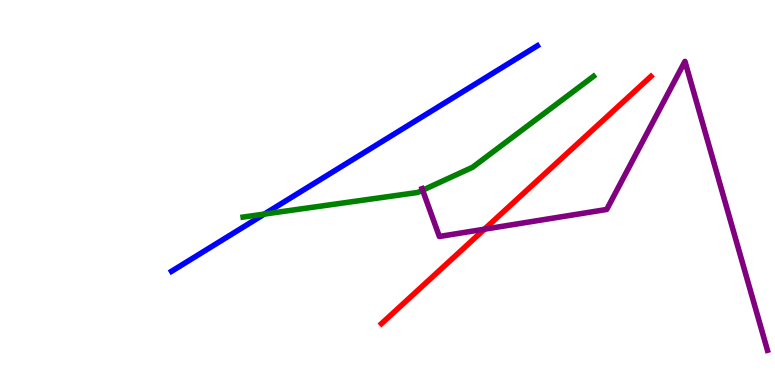[{'lines': ['blue', 'red'], 'intersections': []}, {'lines': ['green', 'red'], 'intersections': []}, {'lines': ['purple', 'red'], 'intersections': [{'x': 6.25, 'y': 4.05}]}, {'lines': ['blue', 'green'], 'intersections': [{'x': 3.41, 'y': 4.44}]}, {'lines': ['blue', 'purple'], 'intersections': []}, {'lines': ['green', 'purple'], 'intersections': [{'x': 5.45, 'y': 5.06}]}]